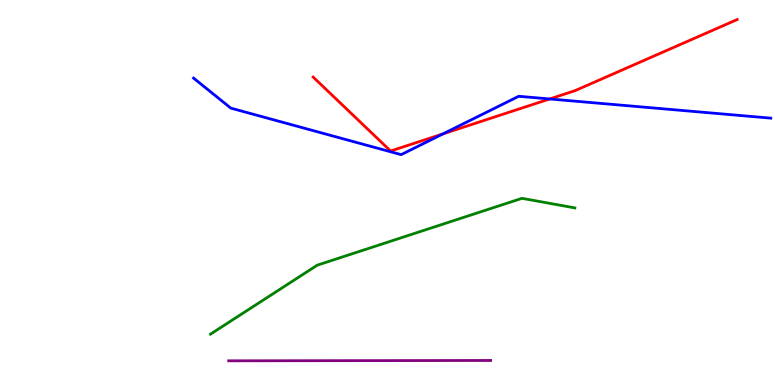[{'lines': ['blue', 'red'], 'intersections': [{'x': 5.72, 'y': 6.52}, {'x': 7.09, 'y': 7.43}]}, {'lines': ['green', 'red'], 'intersections': []}, {'lines': ['purple', 'red'], 'intersections': []}, {'lines': ['blue', 'green'], 'intersections': []}, {'lines': ['blue', 'purple'], 'intersections': []}, {'lines': ['green', 'purple'], 'intersections': []}]